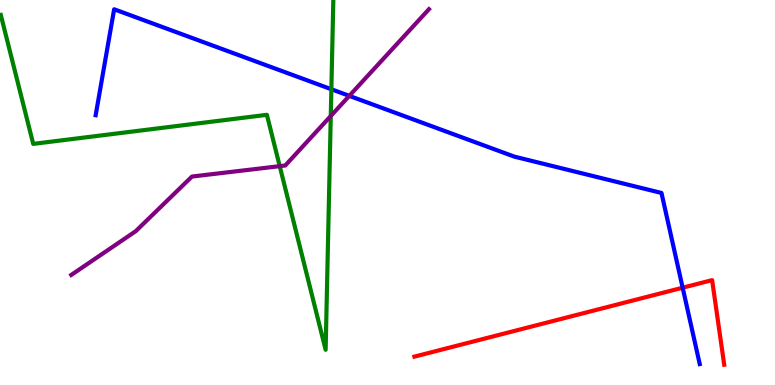[{'lines': ['blue', 'red'], 'intersections': [{'x': 8.81, 'y': 2.53}]}, {'lines': ['green', 'red'], 'intersections': []}, {'lines': ['purple', 'red'], 'intersections': []}, {'lines': ['blue', 'green'], 'intersections': [{'x': 4.28, 'y': 7.68}]}, {'lines': ['blue', 'purple'], 'intersections': [{'x': 4.51, 'y': 7.51}]}, {'lines': ['green', 'purple'], 'intersections': [{'x': 3.61, 'y': 5.68}, {'x': 4.27, 'y': 6.99}]}]